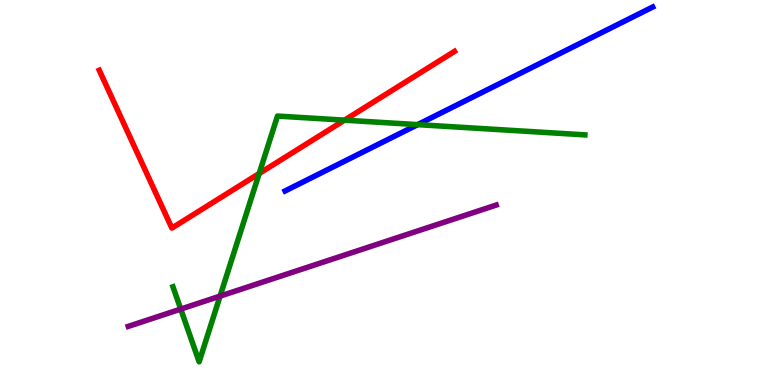[{'lines': ['blue', 'red'], 'intersections': []}, {'lines': ['green', 'red'], 'intersections': [{'x': 3.34, 'y': 5.49}, {'x': 4.45, 'y': 6.88}]}, {'lines': ['purple', 'red'], 'intersections': []}, {'lines': ['blue', 'green'], 'intersections': [{'x': 5.39, 'y': 6.76}]}, {'lines': ['blue', 'purple'], 'intersections': []}, {'lines': ['green', 'purple'], 'intersections': [{'x': 2.33, 'y': 1.97}, {'x': 2.84, 'y': 2.31}]}]